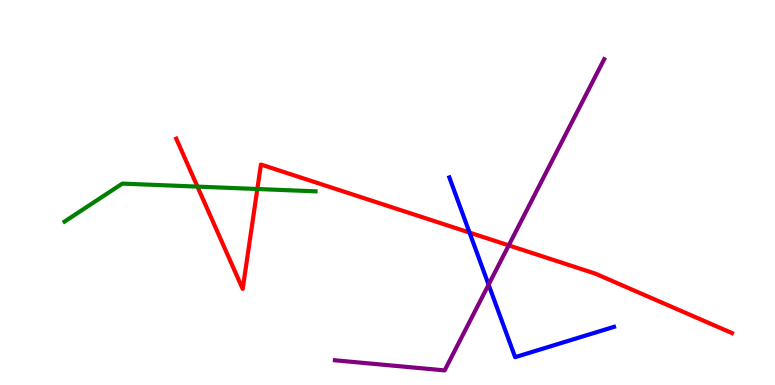[{'lines': ['blue', 'red'], 'intersections': [{'x': 6.06, 'y': 3.96}]}, {'lines': ['green', 'red'], 'intersections': [{'x': 2.55, 'y': 5.15}, {'x': 3.32, 'y': 5.09}]}, {'lines': ['purple', 'red'], 'intersections': [{'x': 6.56, 'y': 3.63}]}, {'lines': ['blue', 'green'], 'intersections': []}, {'lines': ['blue', 'purple'], 'intersections': [{'x': 6.3, 'y': 2.61}]}, {'lines': ['green', 'purple'], 'intersections': []}]